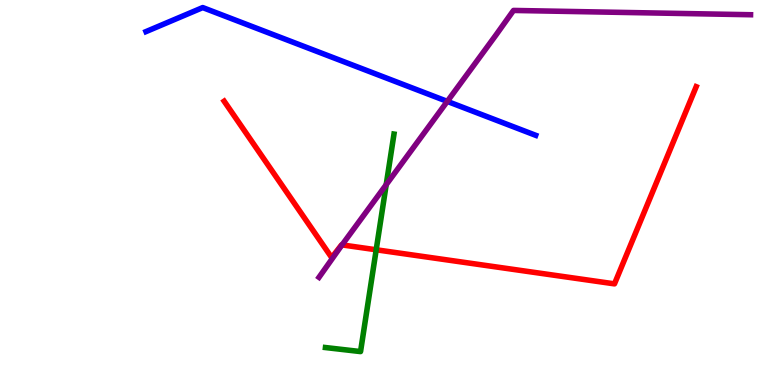[{'lines': ['blue', 'red'], 'intersections': []}, {'lines': ['green', 'red'], 'intersections': [{'x': 4.85, 'y': 3.51}]}, {'lines': ['purple', 'red'], 'intersections': [{'x': 4.41, 'y': 3.64}]}, {'lines': ['blue', 'green'], 'intersections': []}, {'lines': ['blue', 'purple'], 'intersections': [{'x': 5.77, 'y': 7.37}]}, {'lines': ['green', 'purple'], 'intersections': [{'x': 4.98, 'y': 5.2}]}]